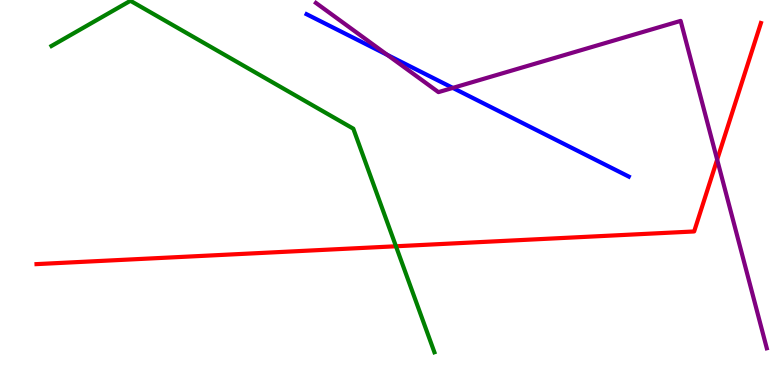[{'lines': ['blue', 'red'], 'intersections': []}, {'lines': ['green', 'red'], 'intersections': [{'x': 5.11, 'y': 3.6}]}, {'lines': ['purple', 'red'], 'intersections': [{'x': 9.25, 'y': 5.85}]}, {'lines': ['blue', 'green'], 'intersections': []}, {'lines': ['blue', 'purple'], 'intersections': [{'x': 5.0, 'y': 8.57}, {'x': 5.84, 'y': 7.72}]}, {'lines': ['green', 'purple'], 'intersections': []}]